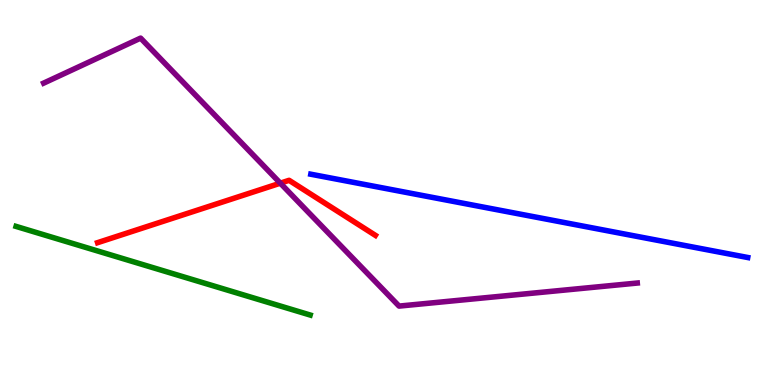[{'lines': ['blue', 'red'], 'intersections': []}, {'lines': ['green', 'red'], 'intersections': []}, {'lines': ['purple', 'red'], 'intersections': [{'x': 3.62, 'y': 5.24}]}, {'lines': ['blue', 'green'], 'intersections': []}, {'lines': ['blue', 'purple'], 'intersections': []}, {'lines': ['green', 'purple'], 'intersections': []}]